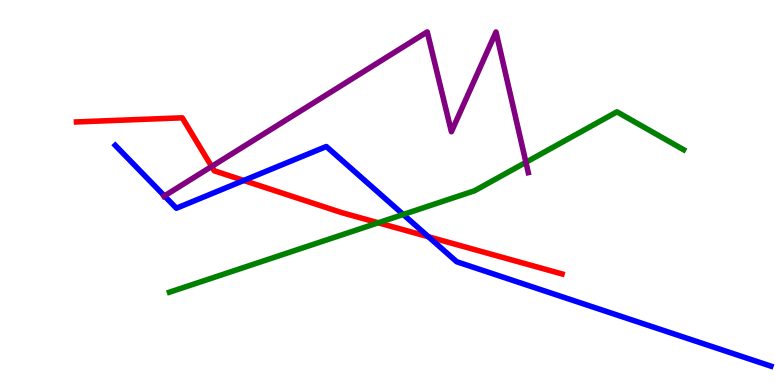[{'lines': ['blue', 'red'], 'intersections': [{'x': 3.15, 'y': 5.31}, {'x': 5.53, 'y': 3.85}]}, {'lines': ['green', 'red'], 'intersections': [{'x': 4.88, 'y': 4.21}]}, {'lines': ['purple', 'red'], 'intersections': [{'x': 2.73, 'y': 5.68}]}, {'lines': ['blue', 'green'], 'intersections': [{'x': 5.2, 'y': 4.43}]}, {'lines': ['blue', 'purple'], 'intersections': [{'x': 2.12, 'y': 4.91}]}, {'lines': ['green', 'purple'], 'intersections': [{'x': 6.79, 'y': 5.78}]}]